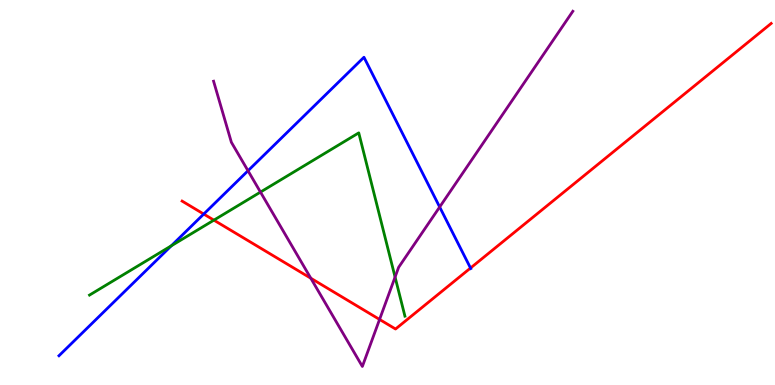[{'lines': ['blue', 'red'], 'intersections': [{'x': 2.63, 'y': 4.44}, {'x': 6.07, 'y': 3.04}]}, {'lines': ['green', 'red'], 'intersections': [{'x': 2.76, 'y': 4.28}]}, {'lines': ['purple', 'red'], 'intersections': [{'x': 4.01, 'y': 2.77}, {'x': 4.9, 'y': 1.7}]}, {'lines': ['blue', 'green'], 'intersections': [{'x': 2.21, 'y': 3.62}]}, {'lines': ['blue', 'purple'], 'intersections': [{'x': 3.2, 'y': 5.57}, {'x': 5.67, 'y': 4.62}]}, {'lines': ['green', 'purple'], 'intersections': [{'x': 3.36, 'y': 5.01}, {'x': 5.1, 'y': 2.8}]}]